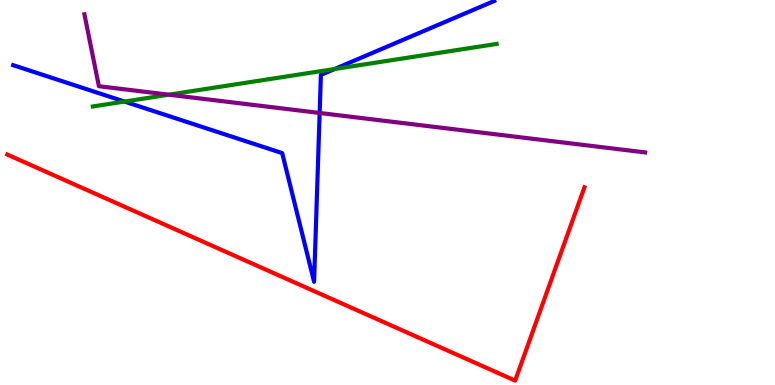[{'lines': ['blue', 'red'], 'intersections': []}, {'lines': ['green', 'red'], 'intersections': []}, {'lines': ['purple', 'red'], 'intersections': []}, {'lines': ['blue', 'green'], 'intersections': [{'x': 1.61, 'y': 7.36}, {'x': 4.32, 'y': 8.21}]}, {'lines': ['blue', 'purple'], 'intersections': [{'x': 4.12, 'y': 7.07}]}, {'lines': ['green', 'purple'], 'intersections': [{'x': 2.18, 'y': 7.54}]}]